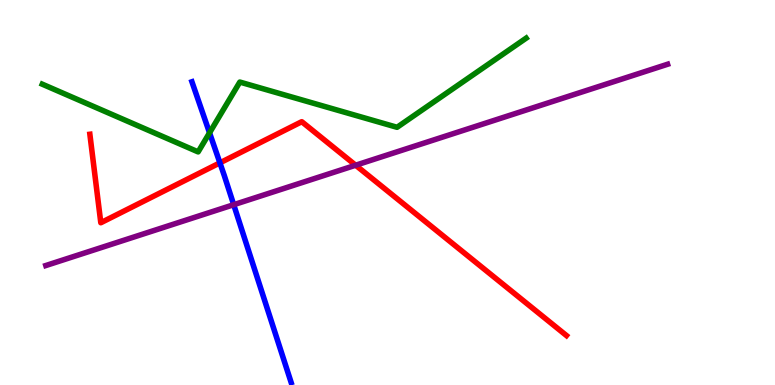[{'lines': ['blue', 'red'], 'intersections': [{'x': 2.84, 'y': 5.77}]}, {'lines': ['green', 'red'], 'intersections': []}, {'lines': ['purple', 'red'], 'intersections': [{'x': 4.59, 'y': 5.71}]}, {'lines': ['blue', 'green'], 'intersections': [{'x': 2.7, 'y': 6.55}]}, {'lines': ['blue', 'purple'], 'intersections': [{'x': 3.02, 'y': 4.68}]}, {'lines': ['green', 'purple'], 'intersections': []}]